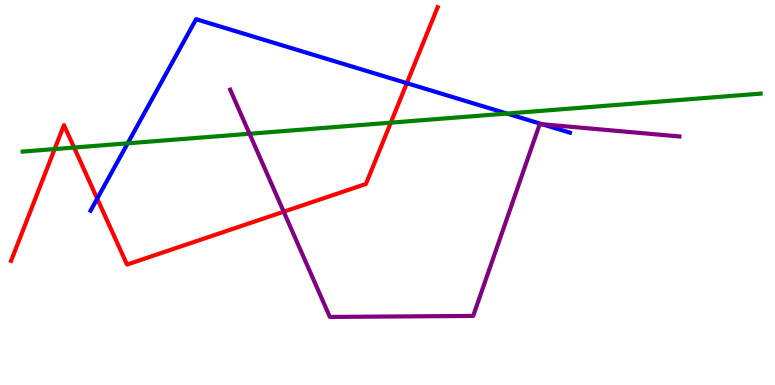[{'lines': ['blue', 'red'], 'intersections': [{'x': 1.25, 'y': 4.84}, {'x': 5.25, 'y': 7.84}]}, {'lines': ['green', 'red'], 'intersections': [{'x': 0.705, 'y': 6.13}, {'x': 0.956, 'y': 6.17}, {'x': 5.04, 'y': 6.81}]}, {'lines': ['purple', 'red'], 'intersections': [{'x': 3.66, 'y': 4.5}]}, {'lines': ['blue', 'green'], 'intersections': [{'x': 1.65, 'y': 6.28}, {'x': 6.54, 'y': 7.05}]}, {'lines': ['blue', 'purple'], 'intersections': [{'x': 7.0, 'y': 6.77}]}, {'lines': ['green', 'purple'], 'intersections': [{'x': 3.22, 'y': 6.53}]}]